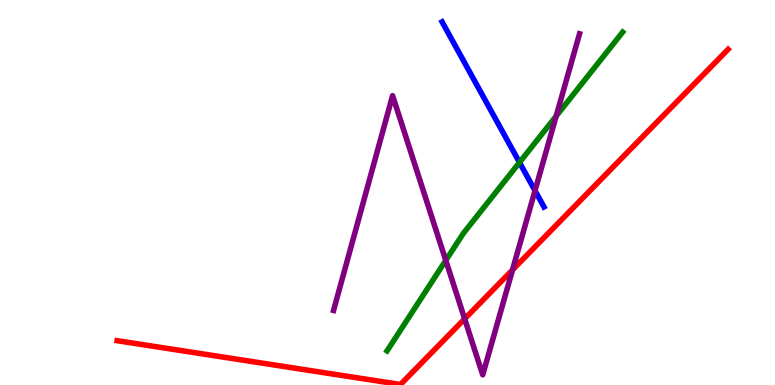[{'lines': ['blue', 'red'], 'intersections': []}, {'lines': ['green', 'red'], 'intersections': []}, {'lines': ['purple', 'red'], 'intersections': [{'x': 6.0, 'y': 1.72}, {'x': 6.61, 'y': 2.99}]}, {'lines': ['blue', 'green'], 'intersections': [{'x': 6.7, 'y': 5.78}]}, {'lines': ['blue', 'purple'], 'intersections': [{'x': 6.9, 'y': 5.05}]}, {'lines': ['green', 'purple'], 'intersections': [{'x': 5.75, 'y': 3.24}, {'x': 7.18, 'y': 6.98}]}]